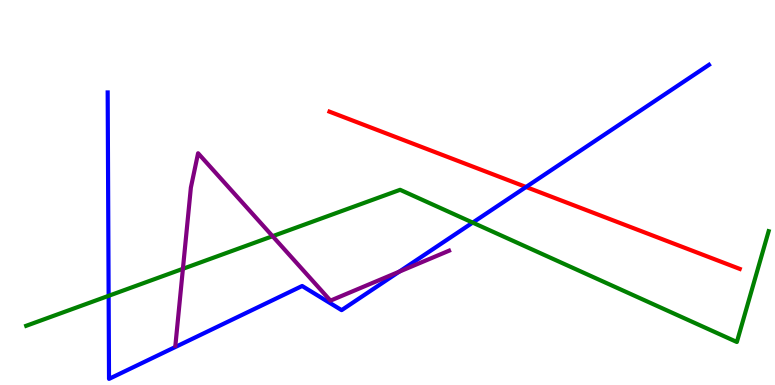[{'lines': ['blue', 'red'], 'intersections': [{'x': 6.79, 'y': 5.14}]}, {'lines': ['green', 'red'], 'intersections': []}, {'lines': ['purple', 'red'], 'intersections': []}, {'lines': ['blue', 'green'], 'intersections': [{'x': 1.4, 'y': 2.32}, {'x': 6.1, 'y': 4.22}]}, {'lines': ['blue', 'purple'], 'intersections': [{'x': 5.15, 'y': 2.94}]}, {'lines': ['green', 'purple'], 'intersections': [{'x': 2.36, 'y': 3.02}, {'x': 3.52, 'y': 3.87}]}]